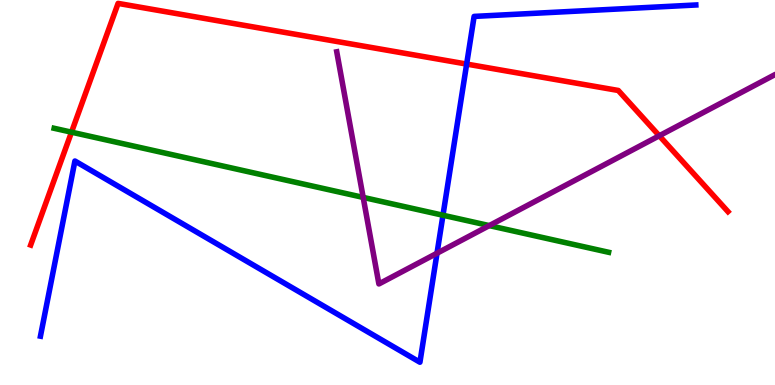[{'lines': ['blue', 'red'], 'intersections': [{'x': 6.02, 'y': 8.34}]}, {'lines': ['green', 'red'], 'intersections': [{'x': 0.923, 'y': 6.57}]}, {'lines': ['purple', 'red'], 'intersections': [{'x': 8.51, 'y': 6.47}]}, {'lines': ['blue', 'green'], 'intersections': [{'x': 5.72, 'y': 4.41}]}, {'lines': ['blue', 'purple'], 'intersections': [{'x': 5.64, 'y': 3.42}]}, {'lines': ['green', 'purple'], 'intersections': [{'x': 4.69, 'y': 4.87}, {'x': 6.31, 'y': 4.14}]}]